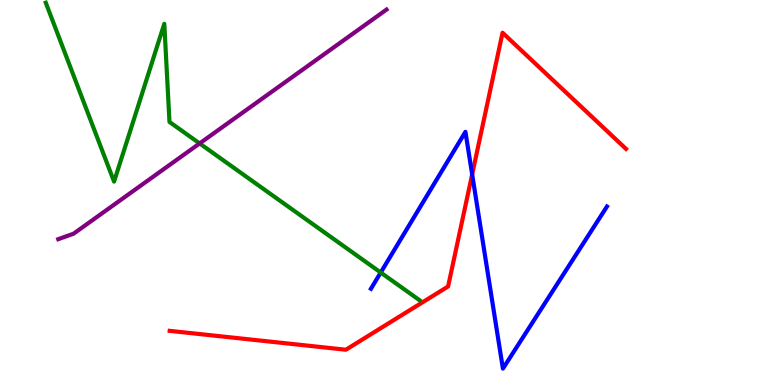[{'lines': ['blue', 'red'], 'intersections': [{'x': 6.09, 'y': 5.47}]}, {'lines': ['green', 'red'], 'intersections': []}, {'lines': ['purple', 'red'], 'intersections': []}, {'lines': ['blue', 'green'], 'intersections': [{'x': 4.91, 'y': 2.92}]}, {'lines': ['blue', 'purple'], 'intersections': []}, {'lines': ['green', 'purple'], 'intersections': [{'x': 2.58, 'y': 6.27}]}]